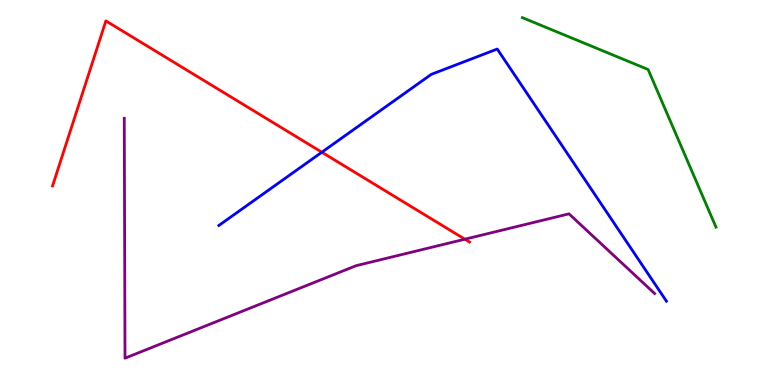[{'lines': ['blue', 'red'], 'intersections': [{'x': 4.15, 'y': 6.05}]}, {'lines': ['green', 'red'], 'intersections': []}, {'lines': ['purple', 'red'], 'intersections': [{'x': 6.0, 'y': 3.79}]}, {'lines': ['blue', 'green'], 'intersections': []}, {'lines': ['blue', 'purple'], 'intersections': []}, {'lines': ['green', 'purple'], 'intersections': []}]